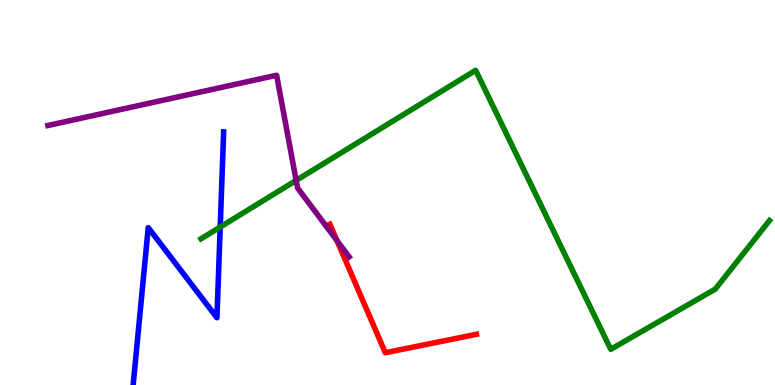[{'lines': ['blue', 'red'], 'intersections': []}, {'lines': ['green', 'red'], 'intersections': []}, {'lines': ['purple', 'red'], 'intersections': [{'x': 4.35, 'y': 3.75}]}, {'lines': ['blue', 'green'], 'intersections': [{'x': 2.84, 'y': 4.1}]}, {'lines': ['blue', 'purple'], 'intersections': []}, {'lines': ['green', 'purple'], 'intersections': [{'x': 3.82, 'y': 5.31}]}]